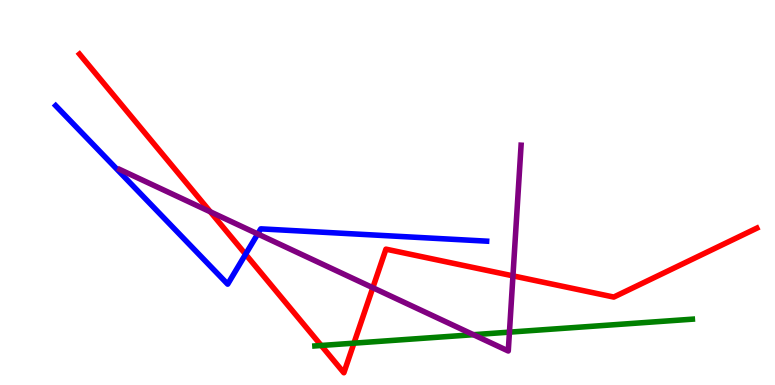[{'lines': ['blue', 'red'], 'intersections': [{'x': 3.17, 'y': 3.4}]}, {'lines': ['green', 'red'], 'intersections': [{'x': 4.14, 'y': 1.03}, {'x': 4.57, 'y': 1.09}]}, {'lines': ['purple', 'red'], 'intersections': [{'x': 2.71, 'y': 4.5}, {'x': 4.81, 'y': 2.53}, {'x': 6.62, 'y': 2.83}]}, {'lines': ['blue', 'green'], 'intersections': []}, {'lines': ['blue', 'purple'], 'intersections': [{'x': 3.33, 'y': 3.92}]}, {'lines': ['green', 'purple'], 'intersections': [{'x': 6.11, 'y': 1.31}, {'x': 6.57, 'y': 1.37}]}]